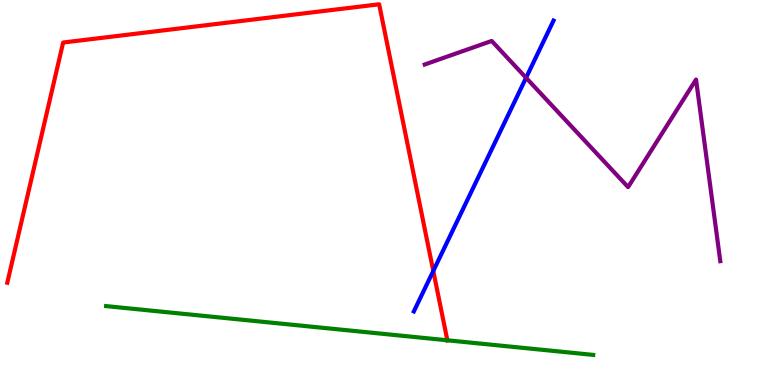[{'lines': ['blue', 'red'], 'intersections': [{'x': 5.59, 'y': 2.96}]}, {'lines': ['green', 'red'], 'intersections': [{'x': 5.77, 'y': 1.16}]}, {'lines': ['purple', 'red'], 'intersections': []}, {'lines': ['blue', 'green'], 'intersections': []}, {'lines': ['blue', 'purple'], 'intersections': [{'x': 6.79, 'y': 7.98}]}, {'lines': ['green', 'purple'], 'intersections': []}]